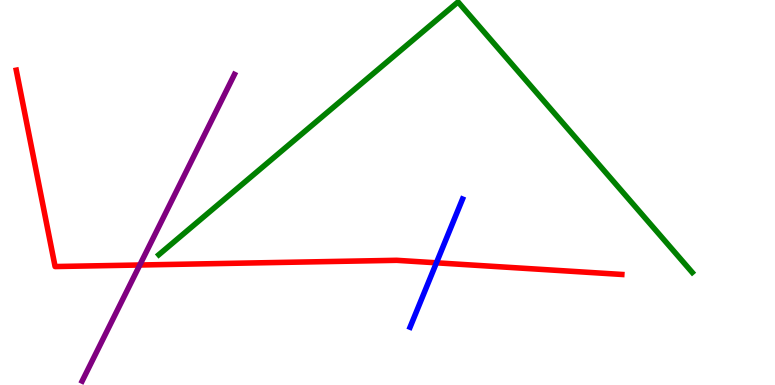[{'lines': ['blue', 'red'], 'intersections': [{'x': 5.63, 'y': 3.17}]}, {'lines': ['green', 'red'], 'intersections': []}, {'lines': ['purple', 'red'], 'intersections': [{'x': 1.8, 'y': 3.12}]}, {'lines': ['blue', 'green'], 'intersections': []}, {'lines': ['blue', 'purple'], 'intersections': []}, {'lines': ['green', 'purple'], 'intersections': []}]